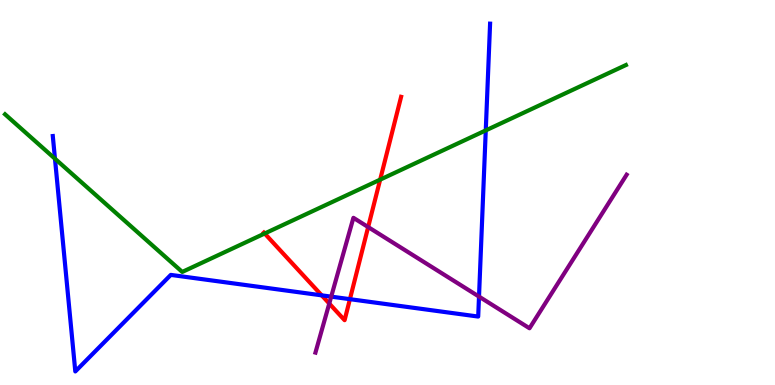[{'lines': ['blue', 'red'], 'intersections': [{'x': 4.15, 'y': 2.33}, {'x': 4.52, 'y': 2.23}]}, {'lines': ['green', 'red'], 'intersections': [{'x': 3.42, 'y': 3.94}, {'x': 4.91, 'y': 5.33}]}, {'lines': ['purple', 'red'], 'intersections': [{'x': 4.25, 'y': 2.12}, {'x': 4.75, 'y': 4.1}]}, {'lines': ['blue', 'green'], 'intersections': [{'x': 0.709, 'y': 5.88}, {'x': 6.27, 'y': 6.61}]}, {'lines': ['blue', 'purple'], 'intersections': [{'x': 4.27, 'y': 2.3}, {'x': 6.18, 'y': 2.3}]}, {'lines': ['green', 'purple'], 'intersections': []}]